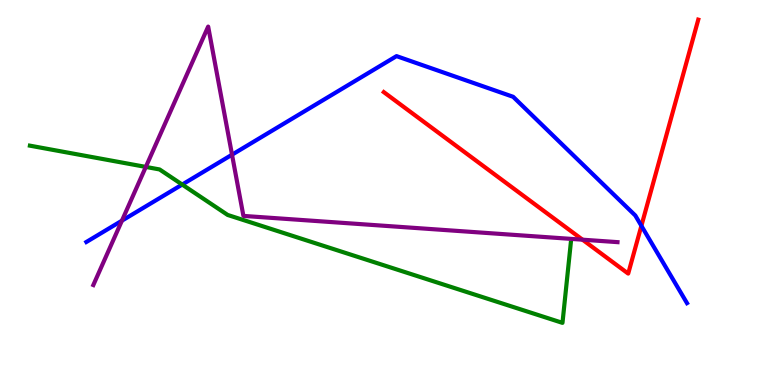[{'lines': ['blue', 'red'], 'intersections': [{'x': 8.28, 'y': 4.13}]}, {'lines': ['green', 'red'], 'intersections': []}, {'lines': ['purple', 'red'], 'intersections': [{'x': 7.52, 'y': 3.77}]}, {'lines': ['blue', 'green'], 'intersections': [{'x': 2.35, 'y': 5.21}]}, {'lines': ['blue', 'purple'], 'intersections': [{'x': 1.57, 'y': 4.27}, {'x': 2.99, 'y': 5.98}]}, {'lines': ['green', 'purple'], 'intersections': [{'x': 1.88, 'y': 5.66}]}]